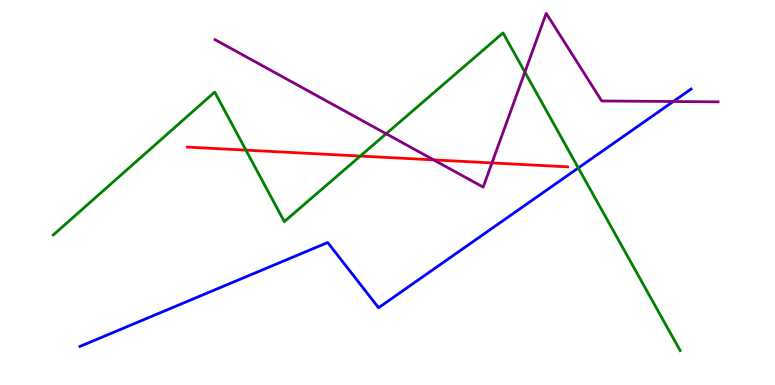[{'lines': ['blue', 'red'], 'intersections': []}, {'lines': ['green', 'red'], 'intersections': [{'x': 3.17, 'y': 6.1}, {'x': 4.65, 'y': 5.95}]}, {'lines': ['purple', 'red'], 'intersections': [{'x': 5.6, 'y': 5.85}, {'x': 6.35, 'y': 5.77}]}, {'lines': ['blue', 'green'], 'intersections': [{'x': 7.46, 'y': 5.64}]}, {'lines': ['blue', 'purple'], 'intersections': [{'x': 8.69, 'y': 7.36}]}, {'lines': ['green', 'purple'], 'intersections': [{'x': 4.98, 'y': 6.53}, {'x': 6.77, 'y': 8.13}]}]